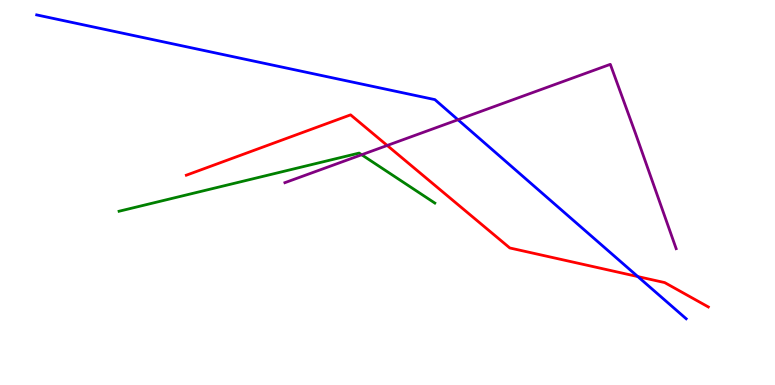[{'lines': ['blue', 'red'], 'intersections': [{'x': 8.23, 'y': 2.82}]}, {'lines': ['green', 'red'], 'intersections': []}, {'lines': ['purple', 'red'], 'intersections': [{'x': 5.0, 'y': 6.22}]}, {'lines': ['blue', 'green'], 'intersections': []}, {'lines': ['blue', 'purple'], 'intersections': [{'x': 5.91, 'y': 6.89}]}, {'lines': ['green', 'purple'], 'intersections': [{'x': 4.67, 'y': 5.98}]}]